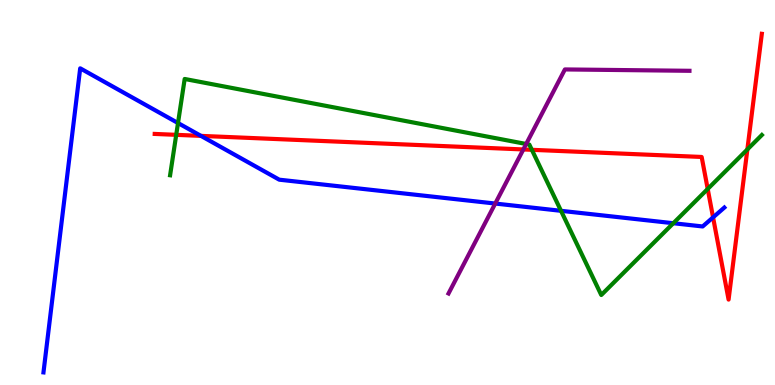[{'lines': ['blue', 'red'], 'intersections': [{'x': 2.59, 'y': 6.47}, {'x': 9.2, 'y': 4.35}]}, {'lines': ['green', 'red'], 'intersections': [{'x': 2.27, 'y': 6.5}, {'x': 6.86, 'y': 6.11}, {'x': 9.13, 'y': 5.09}, {'x': 9.64, 'y': 6.12}]}, {'lines': ['purple', 'red'], 'intersections': [{'x': 6.75, 'y': 6.12}]}, {'lines': ['blue', 'green'], 'intersections': [{'x': 2.3, 'y': 6.8}, {'x': 7.24, 'y': 4.52}, {'x': 8.69, 'y': 4.2}]}, {'lines': ['blue', 'purple'], 'intersections': [{'x': 6.39, 'y': 4.71}]}, {'lines': ['green', 'purple'], 'intersections': [{'x': 6.79, 'y': 6.26}]}]